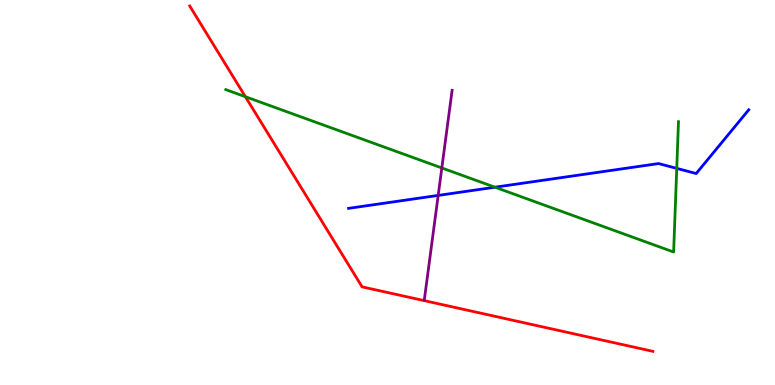[{'lines': ['blue', 'red'], 'intersections': []}, {'lines': ['green', 'red'], 'intersections': [{'x': 3.17, 'y': 7.49}]}, {'lines': ['purple', 'red'], 'intersections': []}, {'lines': ['blue', 'green'], 'intersections': [{'x': 6.39, 'y': 5.14}, {'x': 8.73, 'y': 5.63}]}, {'lines': ['blue', 'purple'], 'intersections': [{'x': 5.65, 'y': 4.92}]}, {'lines': ['green', 'purple'], 'intersections': [{'x': 5.7, 'y': 5.64}]}]